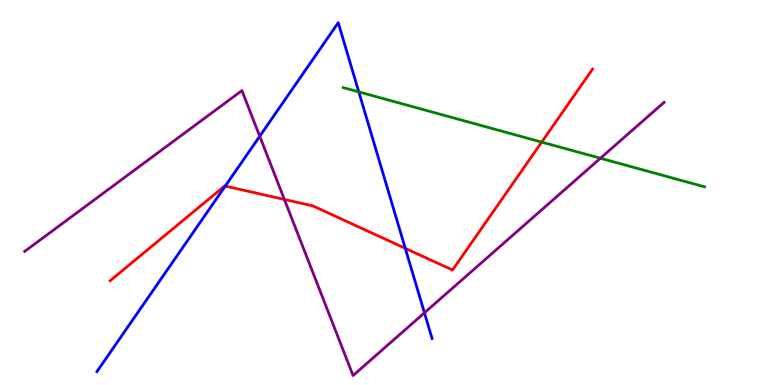[{'lines': ['blue', 'red'], 'intersections': [{'x': 2.91, 'y': 5.17}, {'x': 5.23, 'y': 3.55}]}, {'lines': ['green', 'red'], 'intersections': [{'x': 6.99, 'y': 6.31}]}, {'lines': ['purple', 'red'], 'intersections': [{'x': 3.67, 'y': 4.82}]}, {'lines': ['blue', 'green'], 'intersections': [{'x': 4.63, 'y': 7.61}]}, {'lines': ['blue', 'purple'], 'intersections': [{'x': 3.35, 'y': 6.46}, {'x': 5.48, 'y': 1.87}]}, {'lines': ['green', 'purple'], 'intersections': [{'x': 7.75, 'y': 5.89}]}]